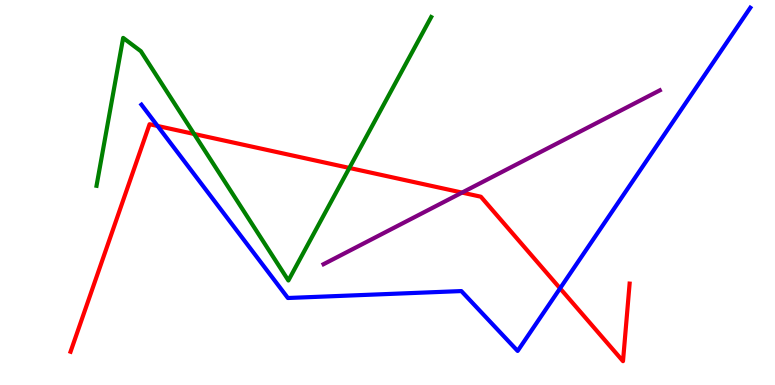[{'lines': ['blue', 'red'], 'intersections': [{'x': 2.03, 'y': 6.73}, {'x': 7.23, 'y': 2.51}]}, {'lines': ['green', 'red'], 'intersections': [{'x': 2.5, 'y': 6.52}, {'x': 4.51, 'y': 5.64}]}, {'lines': ['purple', 'red'], 'intersections': [{'x': 5.96, 'y': 5.0}]}, {'lines': ['blue', 'green'], 'intersections': []}, {'lines': ['blue', 'purple'], 'intersections': []}, {'lines': ['green', 'purple'], 'intersections': []}]